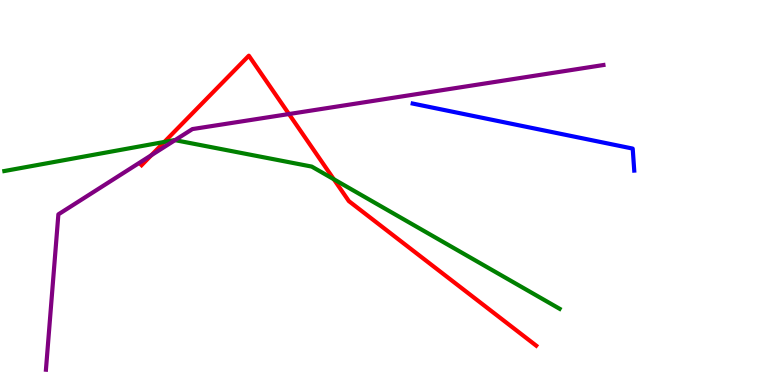[{'lines': ['blue', 'red'], 'intersections': []}, {'lines': ['green', 'red'], 'intersections': [{'x': 2.12, 'y': 6.31}, {'x': 4.31, 'y': 5.34}]}, {'lines': ['purple', 'red'], 'intersections': [{'x': 1.95, 'y': 5.97}, {'x': 3.73, 'y': 7.04}]}, {'lines': ['blue', 'green'], 'intersections': []}, {'lines': ['blue', 'purple'], 'intersections': []}, {'lines': ['green', 'purple'], 'intersections': [{'x': 2.26, 'y': 6.36}]}]